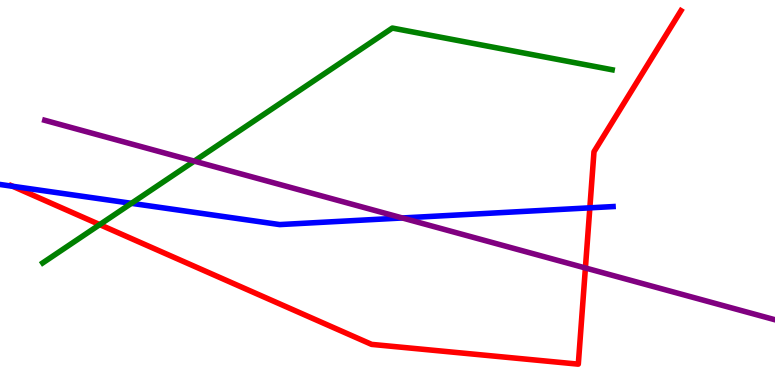[{'lines': ['blue', 'red'], 'intersections': [{'x': 0.164, 'y': 5.16}, {'x': 7.61, 'y': 4.6}]}, {'lines': ['green', 'red'], 'intersections': [{'x': 1.29, 'y': 4.17}]}, {'lines': ['purple', 'red'], 'intersections': [{'x': 7.55, 'y': 3.04}]}, {'lines': ['blue', 'green'], 'intersections': [{'x': 1.7, 'y': 4.72}]}, {'lines': ['blue', 'purple'], 'intersections': [{'x': 5.19, 'y': 4.34}]}, {'lines': ['green', 'purple'], 'intersections': [{'x': 2.51, 'y': 5.81}]}]